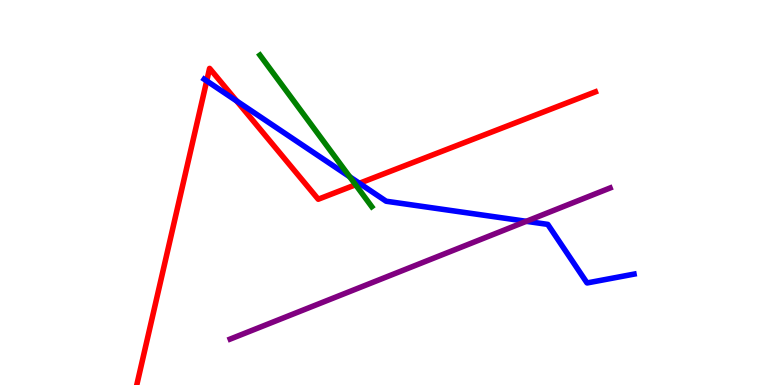[{'lines': ['blue', 'red'], 'intersections': [{'x': 2.67, 'y': 7.9}, {'x': 3.05, 'y': 7.38}, {'x': 4.64, 'y': 5.24}]}, {'lines': ['green', 'red'], 'intersections': [{'x': 4.59, 'y': 5.2}]}, {'lines': ['purple', 'red'], 'intersections': []}, {'lines': ['blue', 'green'], 'intersections': [{'x': 4.51, 'y': 5.41}]}, {'lines': ['blue', 'purple'], 'intersections': [{'x': 6.79, 'y': 4.25}]}, {'lines': ['green', 'purple'], 'intersections': []}]